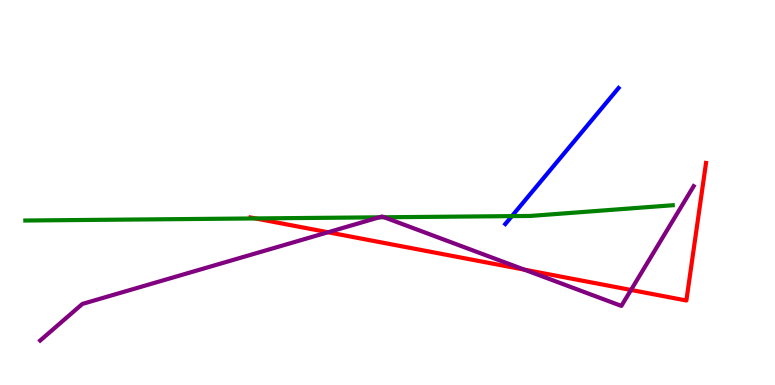[{'lines': ['blue', 'red'], 'intersections': []}, {'lines': ['green', 'red'], 'intersections': [{'x': 3.3, 'y': 4.33}]}, {'lines': ['purple', 'red'], 'intersections': [{'x': 4.23, 'y': 3.97}, {'x': 6.77, 'y': 3.0}, {'x': 8.14, 'y': 2.47}]}, {'lines': ['blue', 'green'], 'intersections': [{'x': 6.61, 'y': 4.39}]}, {'lines': ['blue', 'purple'], 'intersections': []}, {'lines': ['green', 'purple'], 'intersections': [{'x': 4.89, 'y': 4.36}, {'x': 4.96, 'y': 4.36}]}]